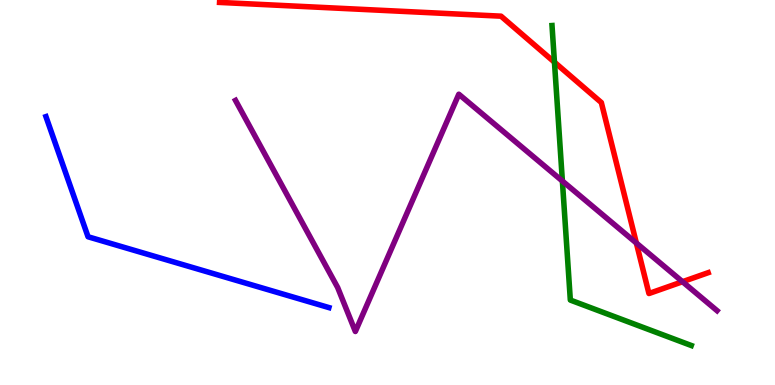[{'lines': ['blue', 'red'], 'intersections': []}, {'lines': ['green', 'red'], 'intersections': [{'x': 7.15, 'y': 8.38}]}, {'lines': ['purple', 'red'], 'intersections': [{'x': 8.21, 'y': 3.69}, {'x': 8.81, 'y': 2.68}]}, {'lines': ['blue', 'green'], 'intersections': []}, {'lines': ['blue', 'purple'], 'intersections': []}, {'lines': ['green', 'purple'], 'intersections': [{'x': 7.26, 'y': 5.3}]}]